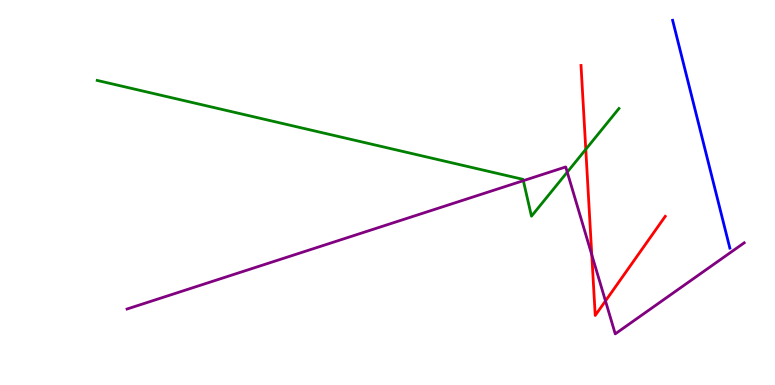[{'lines': ['blue', 'red'], 'intersections': []}, {'lines': ['green', 'red'], 'intersections': [{'x': 7.56, 'y': 6.12}]}, {'lines': ['purple', 'red'], 'intersections': [{'x': 7.64, 'y': 3.38}, {'x': 7.81, 'y': 2.18}]}, {'lines': ['blue', 'green'], 'intersections': []}, {'lines': ['blue', 'purple'], 'intersections': []}, {'lines': ['green', 'purple'], 'intersections': [{'x': 6.75, 'y': 5.31}, {'x': 7.32, 'y': 5.53}]}]